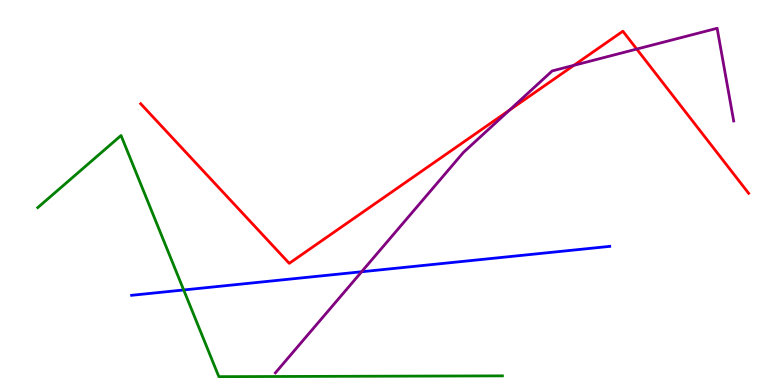[{'lines': ['blue', 'red'], 'intersections': []}, {'lines': ['green', 'red'], 'intersections': []}, {'lines': ['purple', 'red'], 'intersections': [{'x': 6.57, 'y': 7.14}, {'x': 7.4, 'y': 8.3}, {'x': 8.22, 'y': 8.73}]}, {'lines': ['blue', 'green'], 'intersections': [{'x': 2.37, 'y': 2.47}]}, {'lines': ['blue', 'purple'], 'intersections': [{'x': 4.67, 'y': 2.94}]}, {'lines': ['green', 'purple'], 'intersections': []}]